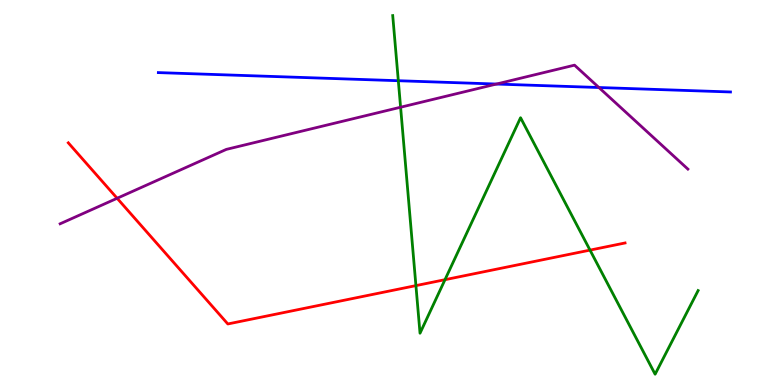[{'lines': ['blue', 'red'], 'intersections': []}, {'lines': ['green', 'red'], 'intersections': [{'x': 5.37, 'y': 2.58}, {'x': 5.74, 'y': 2.74}, {'x': 7.61, 'y': 3.5}]}, {'lines': ['purple', 'red'], 'intersections': [{'x': 1.51, 'y': 4.85}]}, {'lines': ['blue', 'green'], 'intersections': [{'x': 5.14, 'y': 7.9}]}, {'lines': ['blue', 'purple'], 'intersections': [{'x': 6.41, 'y': 7.82}, {'x': 7.73, 'y': 7.73}]}, {'lines': ['green', 'purple'], 'intersections': [{'x': 5.17, 'y': 7.21}]}]